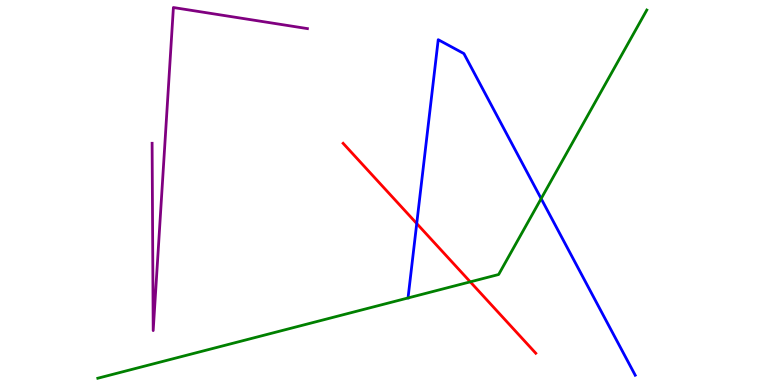[{'lines': ['blue', 'red'], 'intersections': [{'x': 5.38, 'y': 4.19}]}, {'lines': ['green', 'red'], 'intersections': [{'x': 6.07, 'y': 2.68}]}, {'lines': ['purple', 'red'], 'intersections': []}, {'lines': ['blue', 'green'], 'intersections': [{'x': 6.98, 'y': 4.84}]}, {'lines': ['blue', 'purple'], 'intersections': []}, {'lines': ['green', 'purple'], 'intersections': []}]